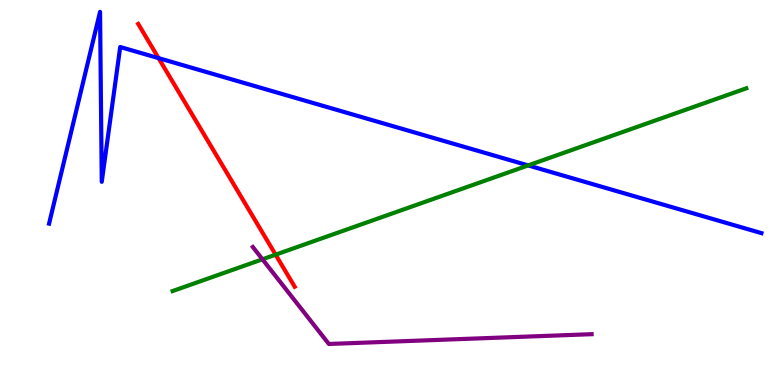[{'lines': ['blue', 'red'], 'intersections': [{'x': 2.05, 'y': 8.49}]}, {'lines': ['green', 'red'], 'intersections': [{'x': 3.56, 'y': 3.39}]}, {'lines': ['purple', 'red'], 'intersections': []}, {'lines': ['blue', 'green'], 'intersections': [{'x': 6.82, 'y': 5.7}]}, {'lines': ['blue', 'purple'], 'intersections': []}, {'lines': ['green', 'purple'], 'intersections': [{'x': 3.39, 'y': 3.26}]}]